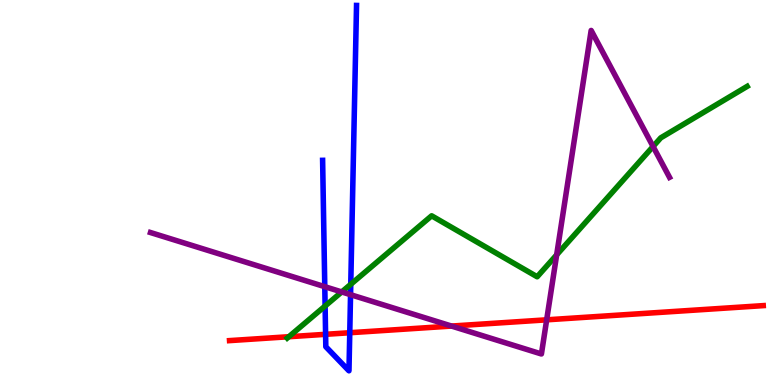[{'lines': ['blue', 'red'], 'intersections': [{'x': 4.2, 'y': 1.32}, {'x': 4.51, 'y': 1.36}]}, {'lines': ['green', 'red'], 'intersections': [{'x': 3.73, 'y': 1.25}]}, {'lines': ['purple', 'red'], 'intersections': [{'x': 5.83, 'y': 1.53}, {'x': 7.05, 'y': 1.69}]}, {'lines': ['blue', 'green'], 'intersections': [{'x': 4.19, 'y': 2.05}, {'x': 4.53, 'y': 2.62}]}, {'lines': ['blue', 'purple'], 'intersections': [{'x': 4.19, 'y': 2.55}, {'x': 4.52, 'y': 2.35}]}, {'lines': ['green', 'purple'], 'intersections': [{'x': 4.41, 'y': 2.42}, {'x': 7.18, 'y': 3.38}, {'x': 8.43, 'y': 6.2}]}]